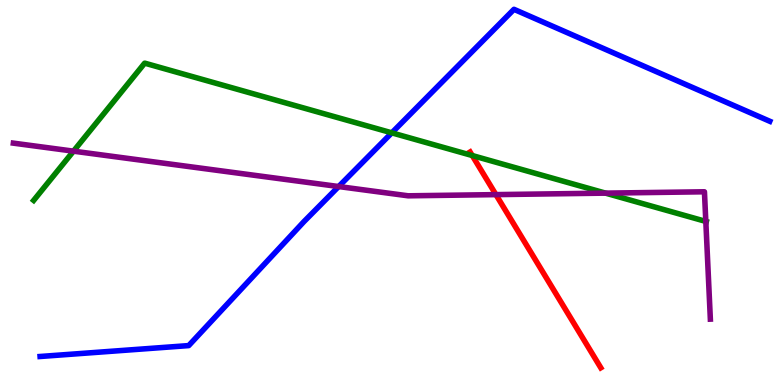[{'lines': ['blue', 'red'], 'intersections': []}, {'lines': ['green', 'red'], 'intersections': [{'x': 6.09, 'y': 5.96}]}, {'lines': ['purple', 'red'], 'intersections': [{'x': 6.4, 'y': 4.94}]}, {'lines': ['blue', 'green'], 'intersections': [{'x': 5.06, 'y': 6.55}]}, {'lines': ['blue', 'purple'], 'intersections': [{'x': 4.37, 'y': 5.15}]}, {'lines': ['green', 'purple'], 'intersections': [{'x': 0.948, 'y': 6.07}, {'x': 7.81, 'y': 4.98}, {'x': 9.11, 'y': 4.25}]}]